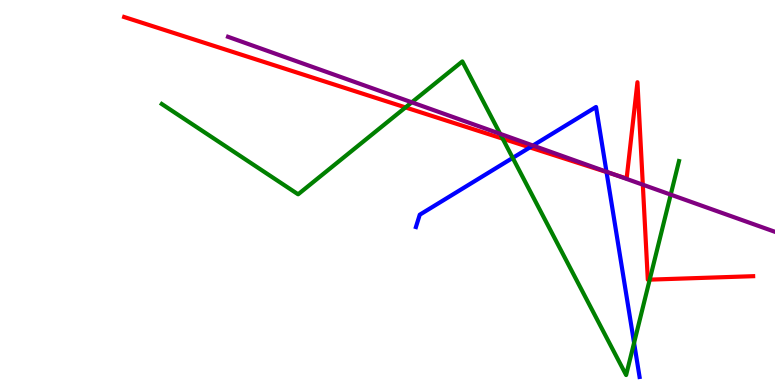[{'lines': ['blue', 'red'], 'intersections': [{'x': 6.84, 'y': 6.17}, {'x': 7.83, 'y': 5.53}]}, {'lines': ['green', 'red'], 'intersections': [{'x': 5.23, 'y': 7.21}, {'x': 6.49, 'y': 6.4}, {'x': 8.38, 'y': 2.74}]}, {'lines': ['purple', 'red'], 'intersections': [{'x': 7.93, 'y': 5.47}, {'x': 8.29, 'y': 5.2}]}, {'lines': ['blue', 'green'], 'intersections': [{'x': 6.62, 'y': 5.9}, {'x': 8.18, 'y': 1.09}]}, {'lines': ['blue', 'purple'], 'intersections': [{'x': 6.88, 'y': 6.22}, {'x': 7.83, 'y': 5.54}]}, {'lines': ['green', 'purple'], 'intersections': [{'x': 5.31, 'y': 7.34}, {'x': 6.45, 'y': 6.52}, {'x': 8.65, 'y': 4.94}]}]